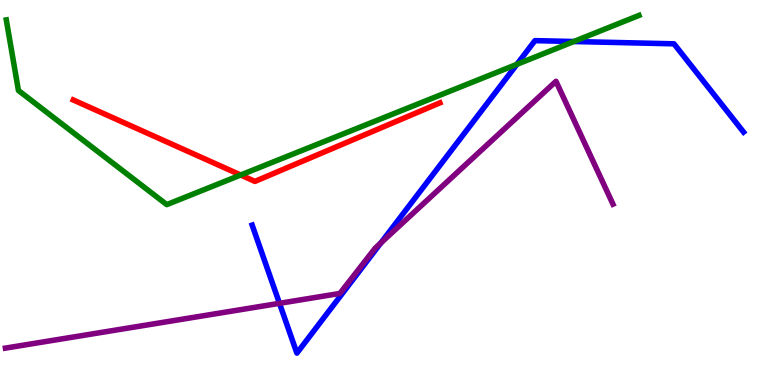[{'lines': ['blue', 'red'], 'intersections': []}, {'lines': ['green', 'red'], 'intersections': [{'x': 3.11, 'y': 5.45}]}, {'lines': ['purple', 'red'], 'intersections': []}, {'lines': ['blue', 'green'], 'intersections': [{'x': 6.67, 'y': 8.33}, {'x': 7.4, 'y': 8.92}]}, {'lines': ['blue', 'purple'], 'intersections': [{'x': 3.61, 'y': 2.12}, {'x': 4.91, 'y': 3.69}]}, {'lines': ['green', 'purple'], 'intersections': []}]